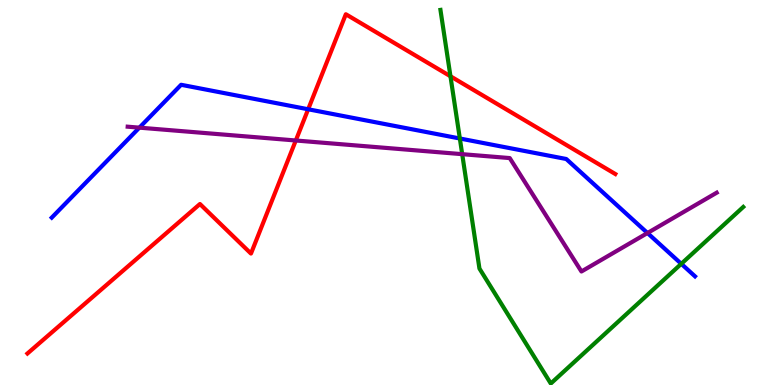[{'lines': ['blue', 'red'], 'intersections': [{'x': 3.98, 'y': 7.16}]}, {'lines': ['green', 'red'], 'intersections': [{'x': 5.81, 'y': 8.02}]}, {'lines': ['purple', 'red'], 'intersections': [{'x': 3.82, 'y': 6.35}]}, {'lines': ['blue', 'green'], 'intersections': [{'x': 5.93, 'y': 6.4}, {'x': 8.79, 'y': 3.15}]}, {'lines': ['blue', 'purple'], 'intersections': [{'x': 1.8, 'y': 6.68}, {'x': 8.35, 'y': 3.95}]}, {'lines': ['green', 'purple'], 'intersections': [{'x': 5.96, 'y': 6.0}]}]